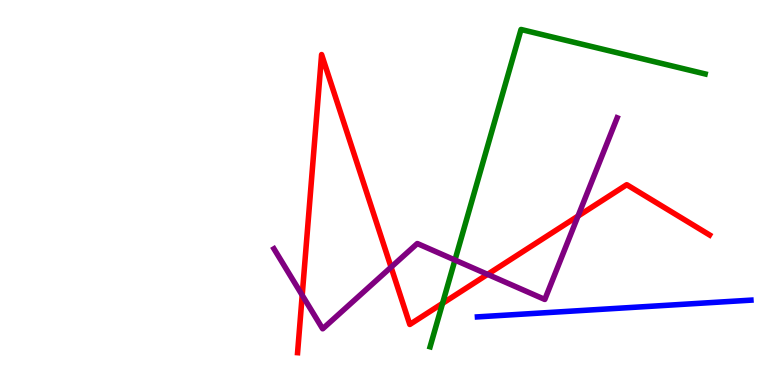[{'lines': ['blue', 'red'], 'intersections': []}, {'lines': ['green', 'red'], 'intersections': [{'x': 5.71, 'y': 2.12}]}, {'lines': ['purple', 'red'], 'intersections': [{'x': 3.9, 'y': 2.33}, {'x': 5.05, 'y': 3.06}, {'x': 6.29, 'y': 2.87}, {'x': 7.46, 'y': 4.39}]}, {'lines': ['blue', 'green'], 'intersections': []}, {'lines': ['blue', 'purple'], 'intersections': []}, {'lines': ['green', 'purple'], 'intersections': [{'x': 5.87, 'y': 3.25}]}]